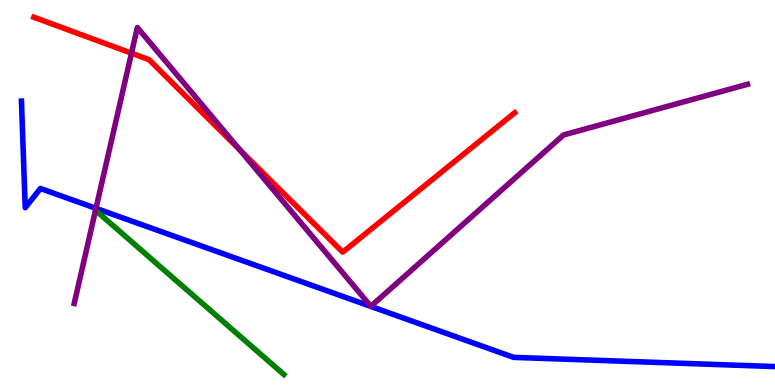[{'lines': ['blue', 'red'], 'intersections': []}, {'lines': ['green', 'red'], 'intersections': []}, {'lines': ['purple', 'red'], 'intersections': [{'x': 1.7, 'y': 8.62}, {'x': 3.1, 'y': 6.1}]}, {'lines': ['blue', 'green'], 'intersections': []}, {'lines': ['blue', 'purple'], 'intersections': [{'x': 1.24, 'y': 4.59}]}, {'lines': ['green', 'purple'], 'intersections': []}]